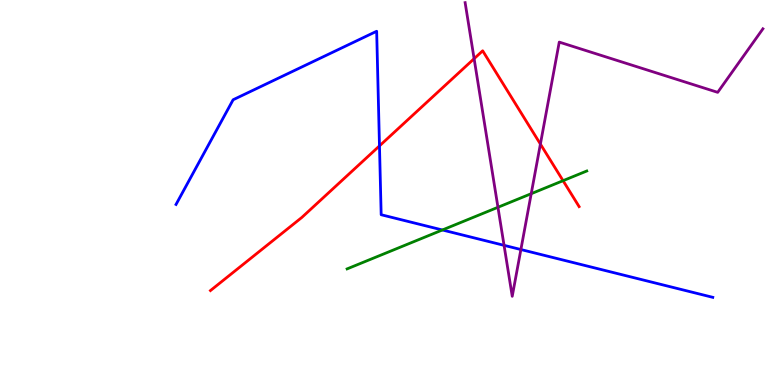[{'lines': ['blue', 'red'], 'intersections': [{'x': 4.9, 'y': 6.21}]}, {'lines': ['green', 'red'], 'intersections': [{'x': 7.27, 'y': 5.31}]}, {'lines': ['purple', 'red'], 'intersections': [{'x': 6.12, 'y': 8.48}, {'x': 6.97, 'y': 6.26}]}, {'lines': ['blue', 'green'], 'intersections': [{'x': 5.71, 'y': 4.03}]}, {'lines': ['blue', 'purple'], 'intersections': [{'x': 6.5, 'y': 3.63}, {'x': 6.72, 'y': 3.52}]}, {'lines': ['green', 'purple'], 'intersections': [{'x': 6.43, 'y': 4.62}, {'x': 6.85, 'y': 4.97}]}]